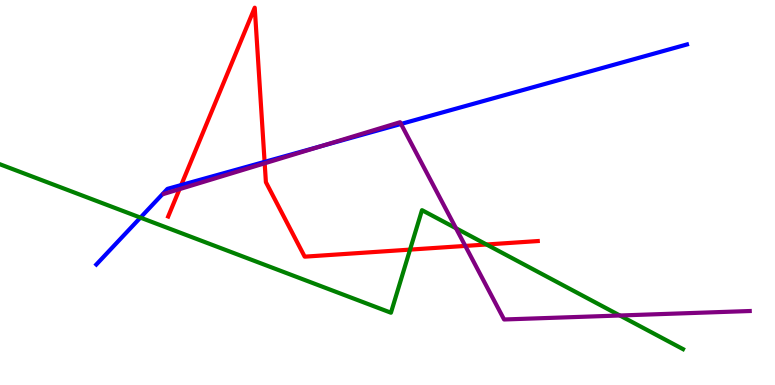[{'lines': ['blue', 'red'], 'intersections': [{'x': 2.34, 'y': 5.19}, {'x': 3.41, 'y': 5.8}]}, {'lines': ['green', 'red'], 'intersections': [{'x': 5.29, 'y': 3.52}, {'x': 6.28, 'y': 3.65}]}, {'lines': ['purple', 'red'], 'intersections': [{'x': 2.32, 'y': 5.09}, {'x': 3.42, 'y': 5.76}, {'x': 6.0, 'y': 3.61}]}, {'lines': ['blue', 'green'], 'intersections': [{'x': 1.81, 'y': 4.35}]}, {'lines': ['blue', 'purple'], 'intersections': [{'x': 4.16, 'y': 6.21}, {'x': 5.17, 'y': 6.78}]}, {'lines': ['green', 'purple'], 'intersections': [{'x': 5.88, 'y': 4.07}, {'x': 8.0, 'y': 1.81}]}]